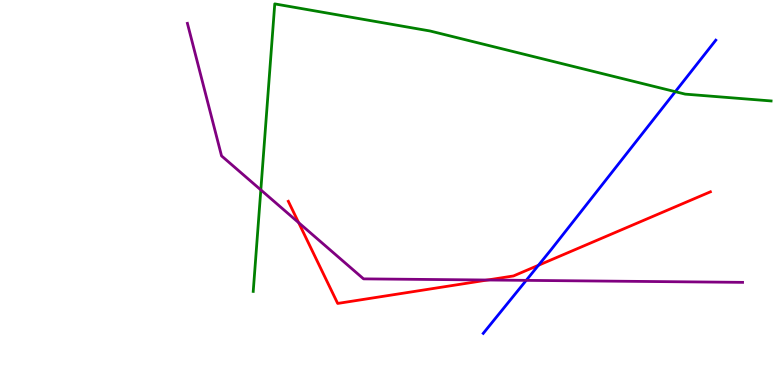[{'lines': ['blue', 'red'], 'intersections': [{'x': 6.95, 'y': 3.11}]}, {'lines': ['green', 'red'], 'intersections': []}, {'lines': ['purple', 'red'], 'intersections': [{'x': 3.85, 'y': 4.22}, {'x': 6.29, 'y': 2.73}]}, {'lines': ['blue', 'green'], 'intersections': [{'x': 8.71, 'y': 7.62}]}, {'lines': ['blue', 'purple'], 'intersections': [{'x': 6.79, 'y': 2.72}]}, {'lines': ['green', 'purple'], 'intersections': [{'x': 3.37, 'y': 5.07}]}]